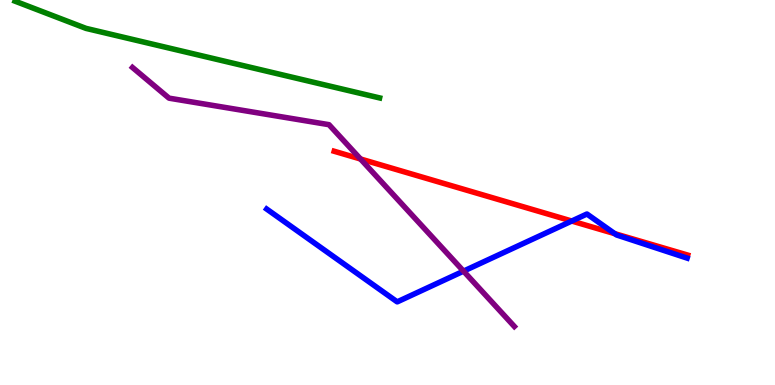[{'lines': ['blue', 'red'], 'intersections': [{'x': 7.38, 'y': 4.26}, {'x': 7.93, 'y': 3.93}]}, {'lines': ['green', 'red'], 'intersections': []}, {'lines': ['purple', 'red'], 'intersections': [{'x': 4.65, 'y': 5.87}]}, {'lines': ['blue', 'green'], 'intersections': []}, {'lines': ['blue', 'purple'], 'intersections': [{'x': 5.98, 'y': 2.96}]}, {'lines': ['green', 'purple'], 'intersections': []}]